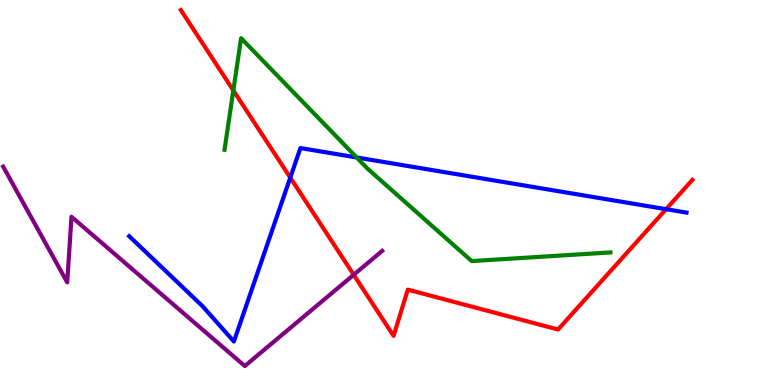[{'lines': ['blue', 'red'], 'intersections': [{'x': 3.75, 'y': 5.39}, {'x': 8.59, 'y': 4.57}]}, {'lines': ['green', 'red'], 'intersections': [{'x': 3.01, 'y': 7.65}]}, {'lines': ['purple', 'red'], 'intersections': [{'x': 4.56, 'y': 2.86}]}, {'lines': ['blue', 'green'], 'intersections': [{'x': 4.6, 'y': 5.91}]}, {'lines': ['blue', 'purple'], 'intersections': []}, {'lines': ['green', 'purple'], 'intersections': []}]